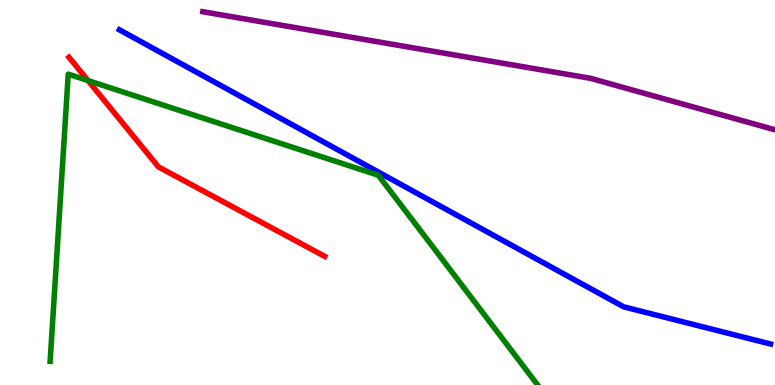[{'lines': ['blue', 'red'], 'intersections': []}, {'lines': ['green', 'red'], 'intersections': [{'x': 1.14, 'y': 7.91}]}, {'lines': ['purple', 'red'], 'intersections': []}, {'lines': ['blue', 'green'], 'intersections': []}, {'lines': ['blue', 'purple'], 'intersections': []}, {'lines': ['green', 'purple'], 'intersections': []}]